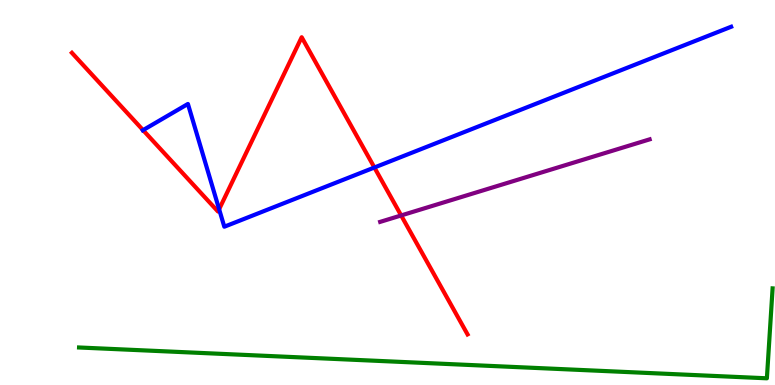[{'lines': ['blue', 'red'], 'intersections': [{'x': 1.85, 'y': 6.62}, {'x': 2.83, 'y': 4.57}, {'x': 4.83, 'y': 5.65}]}, {'lines': ['green', 'red'], 'intersections': []}, {'lines': ['purple', 'red'], 'intersections': [{'x': 5.18, 'y': 4.4}]}, {'lines': ['blue', 'green'], 'intersections': []}, {'lines': ['blue', 'purple'], 'intersections': []}, {'lines': ['green', 'purple'], 'intersections': []}]